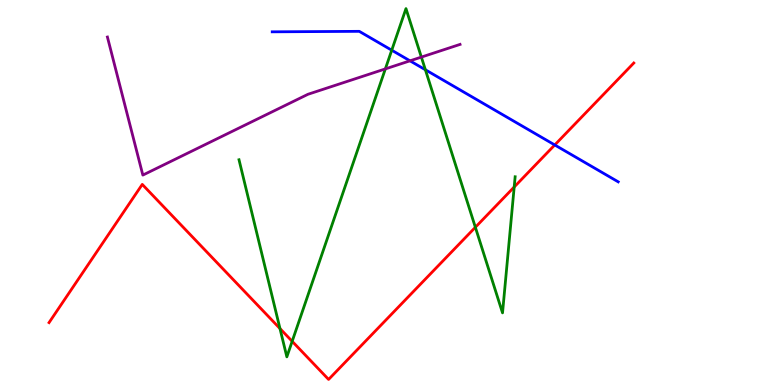[{'lines': ['blue', 'red'], 'intersections': [{'x': 7.16, 'y': 6.23}]}, {'lines': ['green', 'red'], 'intersections': [{'x': 3.61, 'y': 1.47}, {'x': 3.77, 'y': 1.13}, {'x': 6.13, 'y': 4.1}, {'x': 6.63, 'y': 5.14}]}, {'lines': ['purple', 'red'], 'intersections': []}, {'lines': ['blue', 'green'], 'intersections': [{'x': 5.05, 'y': 8.7}, {'x': 5.49, 'y': 8.19}]}, {'lines': ['blue', 'purple'], 'intersections': [{'x': 5.29, 'y': 8.42}]}, {'lines': ['green', 'purple'], 'intersections': [{'x': 4.97, 'y': 8.21}, {'x': 5.44, 'y': 8.52}]}]